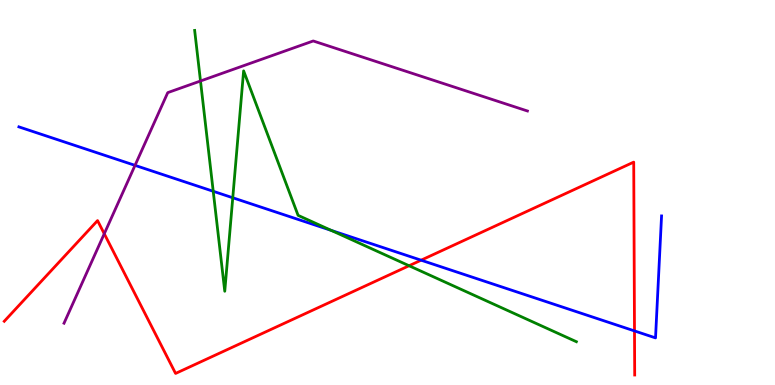[{'lines': ['blue', 'red'], 'intersections': [{'x': 5.43, 'y': 3.24}, {'x': 8.19, 'y': 1.4}]}, {'lines': ['green', 'red'], 'intersections': [{'x': 5.28, 'y': 3.1}]}, {'lines': ['purple', 'red'], 'intersections': [{'x': 1.35, 'y': 3.93}]}, {'lines': ['blue', 'green'], 'intersections': [{'x': 2.75, 'y': 5.03}, {'x': 3.0, 'y': 4.86}, {'x': 4.27, 'y': 4.02}]}, {'lines': ['blue', 'purple'], 'intersections': [{'x': 1.74, 'y': 5.7}]}, {'lines': ['green', 'purple'], 'intersections': [{'x': 2.59, 'y': 7.9}]}]